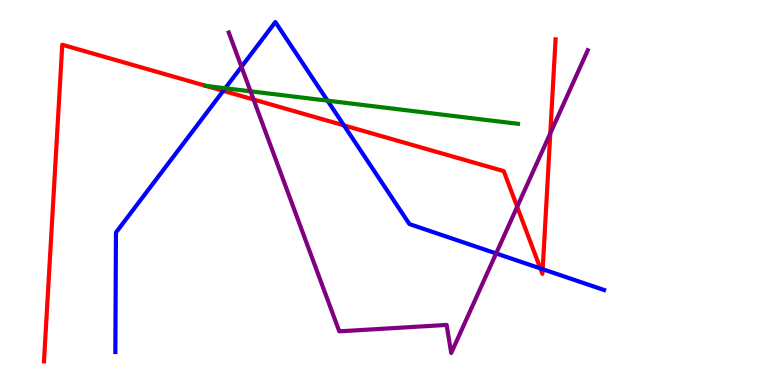[{'lines': ['blue', 'red'], 'intersections': [{'x': 2.88, 'y': 7.64}, {'x': 4.44, 'y': 6.74}, {'x': 6.97, 'y': 3.03}, {'x': 7.0, 'y': 3.01}]}, {'lines': ['green', 'red'], 'intersections': [{'x': 2.66, 'y': 7.77}]}, {'lines': ['purple', 'red'], 'intersections': [{'x': 3.27, 'y': 7.42}, {'x': 6.67, 'y': 4.63}, {'x': 7.1, 'y': 6.54}]}, {'lines': ['blue', 'green'], 'intersections': [{'x': 2.91, 'y': 7.71}, {'x': 4.23, 'y': 7.39}]}, {'lines': ['blue', 'purple'], 'intersections': [{'x': 3.12, 'y': 8.26}, {'x': 6.4, 'y': 3.42}]}, {'lines': ['green', 'purple'], 'intersections': [{'x': 3.23, 'y': 7.63}]}]